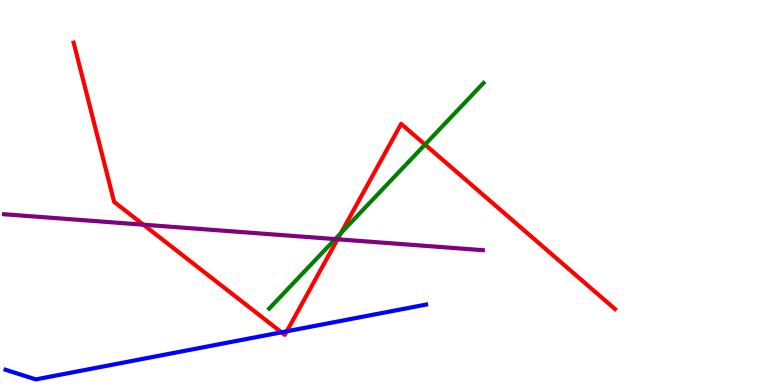[{'lines': ['blue', 'red'], 'intersections': [{'x': 3.63, 'y': 1.37}, {'x': 3.7, 'y': 1.4}]}, {'lines': ['green', 'red'], 'intersections': [{'x': 4.4, 'y': 3.95}, {'x': 5.48, 'y': 6.25}]}, {'lines': ['purple', 'red'], 'intersections': [{'x': 1.85, 'y': 4.16}, {'x': 4.36, 'y': 3.79}]}, {'lines': ['blue', 'green'], 'intersections': []}, {'lines': ['blue', 'purple'], 'intersections': []}, {'lines': ['green', 'purple'], 'intersections': [{'x': 4.33, 'y': 3.79}]}]